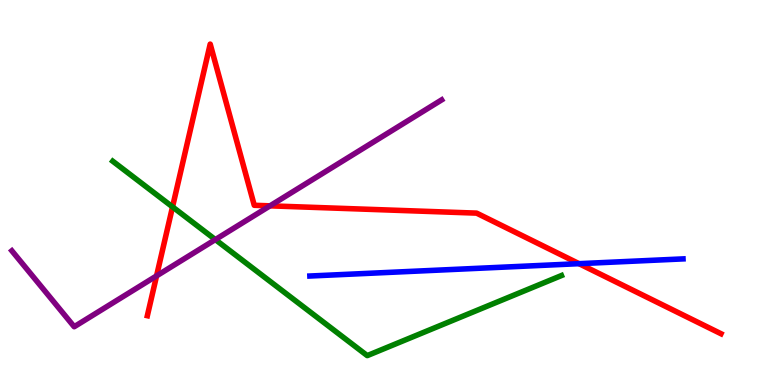[{'lines': ['blue', 'red'], 'intersections': [{'x': 7.47, 'y': 3.15}]}, {'lines': ['green', 'red'], 'intersections': [{'x': 2.23, 'y': 4.63}]}, {'lines': ['purple', 'red'], 'intersections': [{'x': 2.02, 'y': 2.83}, {'x': 3.48, 'y': 4.65}]}, {'lines': ['blue', 'green'], 'intersections': []}, {'lines': ['blue', 'purple'], 'intersections': []}, {'lines': ['green', 'purple'], 'intersections': [{'x': 2.78, 'y': 3.78}]}]